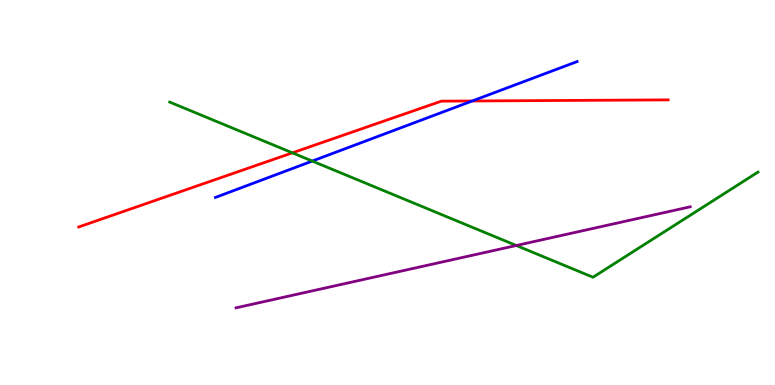[{'lines': ['blue', 'red'], 'intersections': [{'x': 6.09, 'y': 7.38}]}, {'lines': ['green', 'red'], 'intersections': [{'x': 3.77, 'y': 6.03}]}, {'lines': ['purple', 'red'], 'intersections': []}, {'lines': ['blue', 'green'], 'intersections': [{'x': 4.03, 'y': 5.82}]}, {'lines': ['blue', 'purple'], 'intersections': []}, {'lines': ['green', 'purple'], 'intersections': [{'x': 6.66, 'y': 3.62}]}]